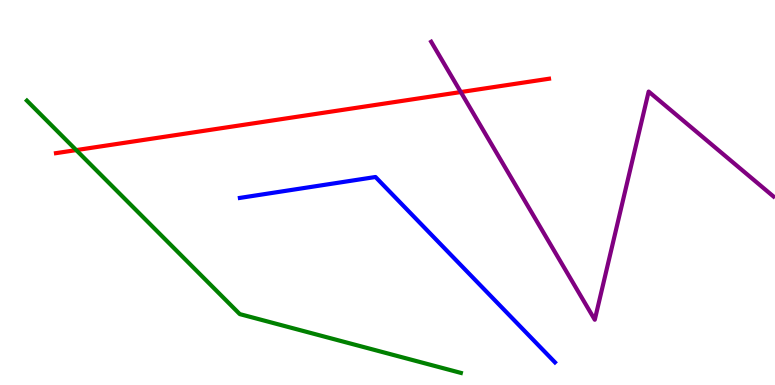[{'lines': ['blue', 'red'], 'intersections': []}, {'lines': ['green', 'red'], 'intersections': [{'x': 0.984, 'y': 6.1}]}, {'lines': ['purple', 'red'], 'intersections': [{'x': 5.95, 'y': 7.61}]}, {'lines': ['blue', 'green'], 'intersections': []}, {'lines': ['blue', 'purple'], 'intersections': []}, {'lines': ['green', 'purple'], 'intersections': []}]